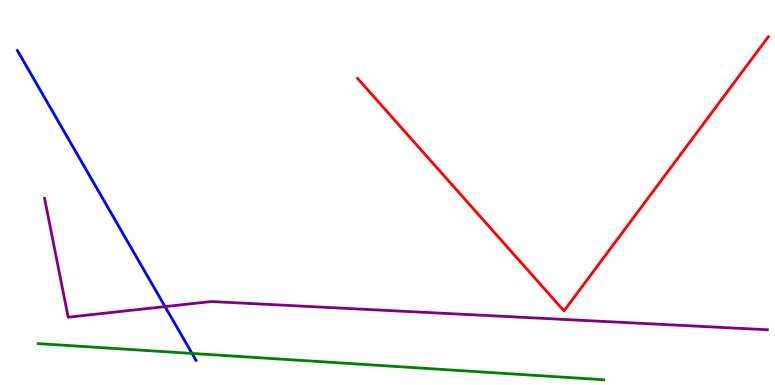[{'lines': ['blue', 'red'], 'intersections': []}, {'lines': ['green', 'red'], 'intersections': []}, {'lines': ['purple', 'red'], 'intersections': []}, {'lines': ['blue', 'green'], 'intersections': [{'x': 2.48, 'y': 0.82}]}, {'lines': ['blue', 'purple'], 'intersections': [{'x': 2.13, 'y': 2.04}]}, {'lines': ['green', 'purple'], 'intersections': []}]